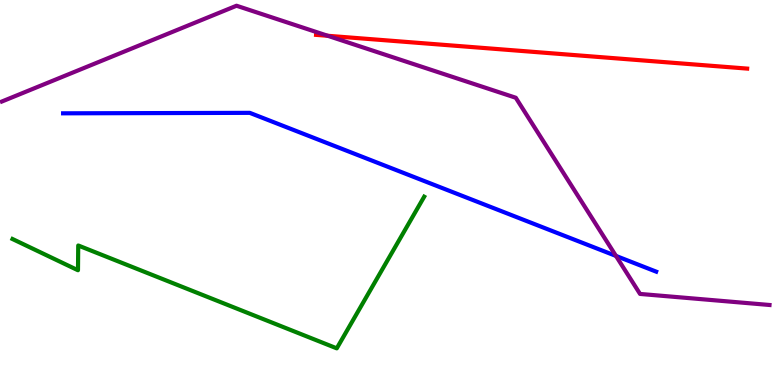[{'lines': ['blue', 'red'], 'intersections': []}, {'lines': ['green', 'red'], 'intersections': []}, {'lines': ['purple', 'red'], 'intersections': [{'x': 4.23, 'y': 9.07}]}, {'lines': ['blue', 'green'], 'intersections': []}, {'lines': ['blue', 'purple'], 'intersections': [{'x': 7.95, 'y': 3.35}]}, {'lines': ['green', 'purple'], 'intersections': []}]